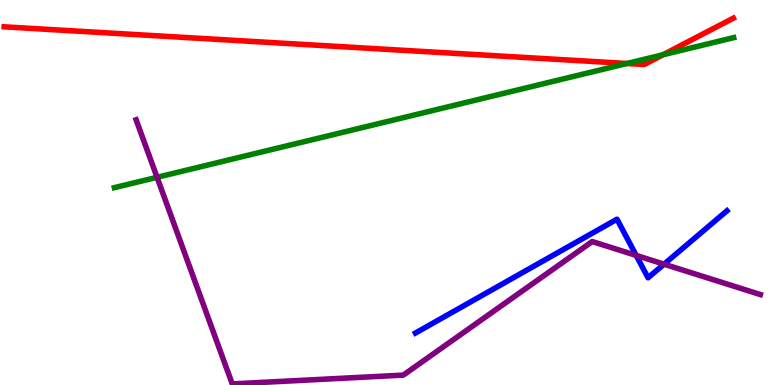[{'lines': ['blue', 'red'], 'intersections': []}, {'lines': ['green', 'red'], 'intersections': [{'x': 8.09, 'y': 8.35}, {'x': 8.55, 'y': 8.58}]}, {'lines': ['purple', 'red'], 'intersections': []}, {'lines': ['blue', 'green'], 'intersections': []}, {'lines': ['blue', 'purple'], 'intersections': [{'x': 8.21, 'y': 3.37}, {'x': 8.57, 'y': 3.14}]}, {'lines': ['green', 'purple'], 'intersections': [{'x': 2.03, 'y': 5.39}]}]